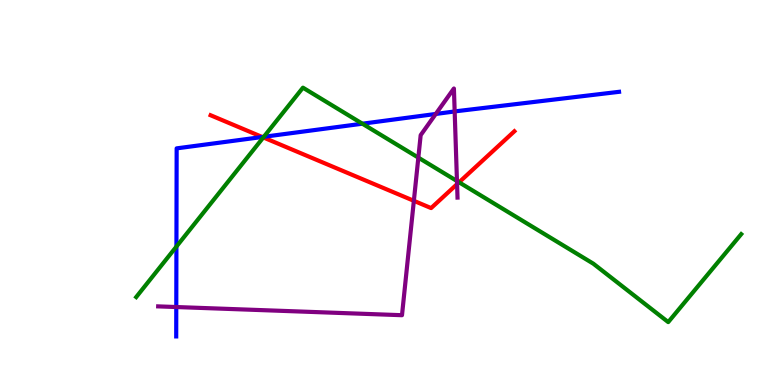[{'lines': ['blue', 'red'], 'intersections': [{'x': 3.38, 'y': 6.44}]}, {'lines': ['green', 'red'], 'intersections': [{'x': 3.4, 'y': 6.43}, {'x': 5.92, 'y': 5.26}]}, {'lines': ['purple', 'red'], 'intersections': [{'x': 5.34, 'y': 4.78}, {'x': 5.9, 'y': 5.22}]}, {'lines': ['blue', 'green'], 'intersections': [{'x': 2.28, 'y': 3.6}, {'x': 3.4, 'y': 6.45}, {'x': 4.68, 'y': 6.79}]}, {'lines': ['blue', 'purple'], 'intersections': [{'x': 2.27, 'y': 2.03}, {'x': 5.62, 'y': 7.04}, {'x': 5.87, 'y': 7.11}]}, {'lines': ['green', 'purple'], 'intersections': [{'x': 5.4, 'y': 5.91}, {'x': 5.9, 'y': 5.3}]}]